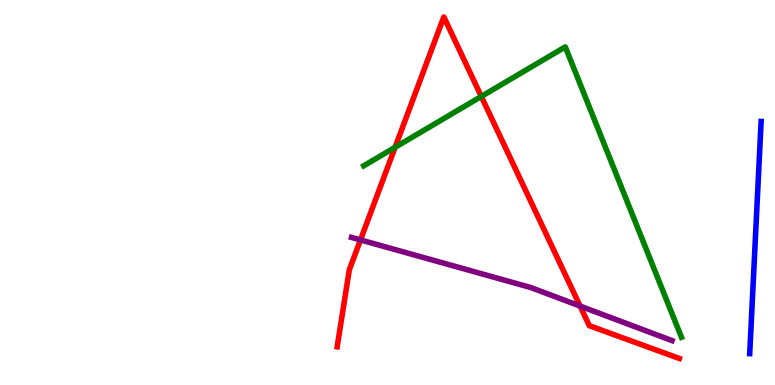[{'lines': ['blue', 'red'], 'intersections': []}, {'lines': ['green', 'red'], 'intersections': [{'x': 5.1, 'y': 6.17}, {'x': 6.21, 'y': 7.49}]}, {'lines': ['purple', 'red'], 'intersections': [{'x': 4.65, 'y': 3.77}, {'x': 7.48, 'y': 2.05}]}, {'lines': ['blue', 'green'], 'intersections': []}, {'lines': ['blue', 'purple'], 'intersections': []}, {'lines': ['green', 'purple'], 'intersections': []}]